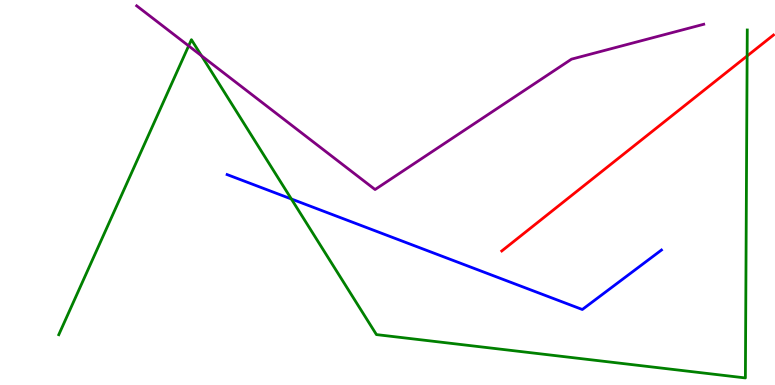[{'lines': ['blue', 'red'], 'intersections': []}, {'lines': ['green', 'red'], 'intersections': [{'x': 9.64, 'y': 8.55}]}, {'lines': ['purple', 'red'], 'intersections': []}, {'lines': ['blue', 'green'], 'intersections': [{'x': 3.76, 'y': 4.83}]}, {'lines': ['blue', 'purple'], 'intersections': []}, {'lines': ['green', 'purple'], 'intersections': [{'x': 2.43, 'y': 8.81}, {'x': 2.6, 'y': 8.55}]}]